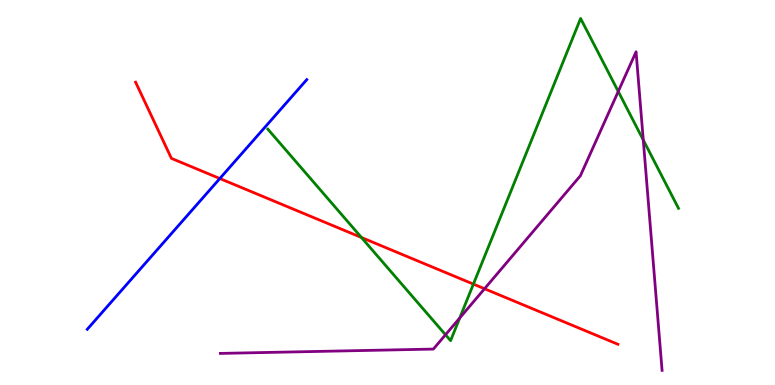[{'lines': ['blue', 'red'], 'intersections': [{'x': 2.84, 'y': 5.36}]}, {'lines': ['green', 'red'], 'intersections': [{'x': 4.66, 'y': 3.83}, {'x': 6.11, 'y': 2.62}]}, {'lines': ['purple', 'red'], 'intersections': [{'x': 6.25, 'y': 2.5}]}, {'lines': ['blue', 'green'], 'intersections': []}, {'lines': ['blue', 'purple'], 'intersections': []}, {'lines': ['green', 'purple'], 'intersections': [{'x': 5.75, 'y': 1.3}, {'x': 5.93, 'y': 1.74}, {'x': 7.98, 'y': 7.62}, {'x': 8.3, 'y': 6.36}]}]